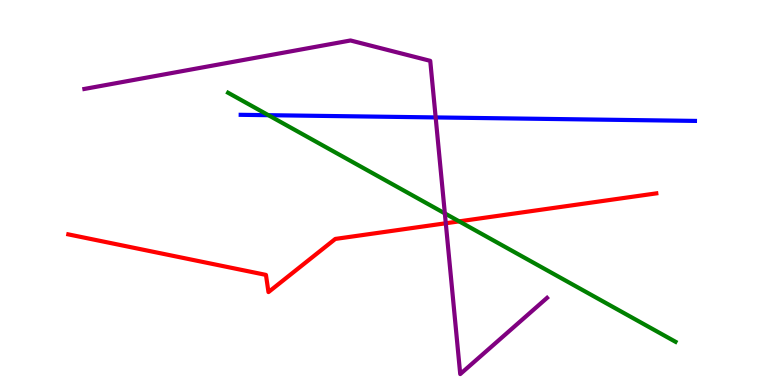[{'lines': ['blue', 'red'], 'intersections': []}, {'lines': ['green', 'red'], 'intersections': [{'x': 5.92, 'y': 4.25}]}, {'lines': ['purple', 'red'], 'intersections': [{'x': 5.75, 'y': 4.2}]}, {'lines': ['blue', 'green'], 'intersections': [{'x': 3.46, 'y': 7.01}]}, {'lines': ['blue', 'purple'], 'intersections': [{'x': 5.62, 'y': 6.95}]}, {'lines': ['green', 'purple'], 'intersections': [{'x': 5.74, 'y': 4.46}]}]